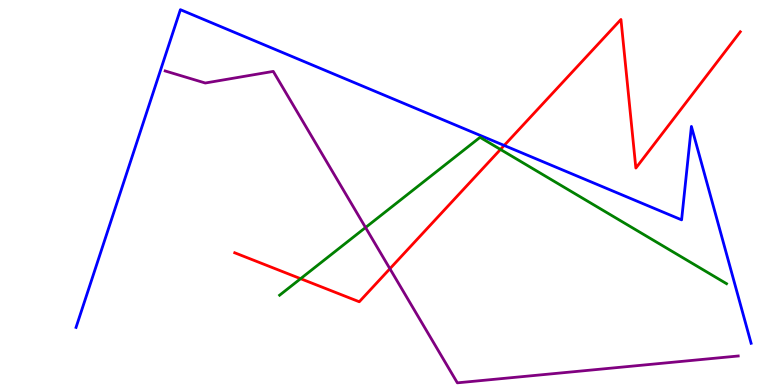[{'lines': ['blue', 'red'], 'intersections': [{'x': 6.51, 'y': 6.22}]}, {'lines': ['green', 'red'], 'intersections': [{'x': 3.88, 'y': 2.76}, {'x': 6.46, 'y': 6.12}]}, {'lines': ['purple', 'red'], 'intersections': [{'x': 5.03, 'y': 3.02}]}, {'lines': ['blue', 'green'], 'intersections': []}, {'lines': ['blue', 'purple'], 'intersections': []}, {'lines': ['green', 'purple'], 'intersections': [{'x': 4.72, 'y': 4.09}]}]